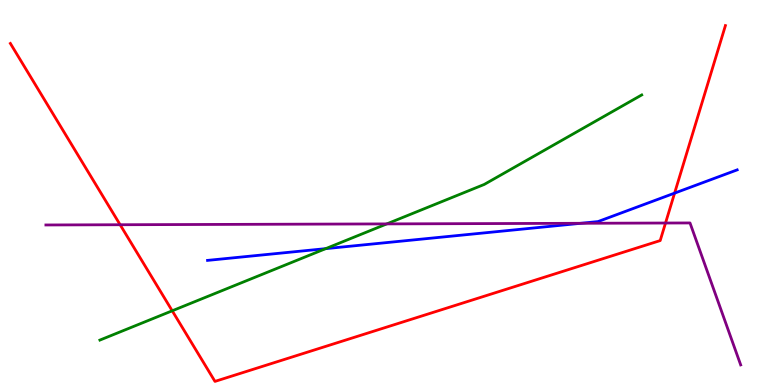[{'lines': ['blue', 'red'], 'intersections': [{'x': 8.7, 'y': 4.98}]}, {'lines': ['green', 'red'], 'intersections': [{'x': 2.22, 'y': 1.93}]}, {'lines': ['purple', 'red'], 'intersections': [{'x': 1.55, 'y': 4.16}, {'x': 8.59, 'y': 4.21}]}, {'lines': ['blue', 'green'], 'intersections': [{'x': 4.2, 'y': 3.54}]}, {'lines': ['blue', 'purple'], 'intersections': [{'x': 7.49, 'y': 4.2}]}, {'lines': ['green', 'purple'], 'intersections': [{'x': 4.99, 'y': 4.18}]}]